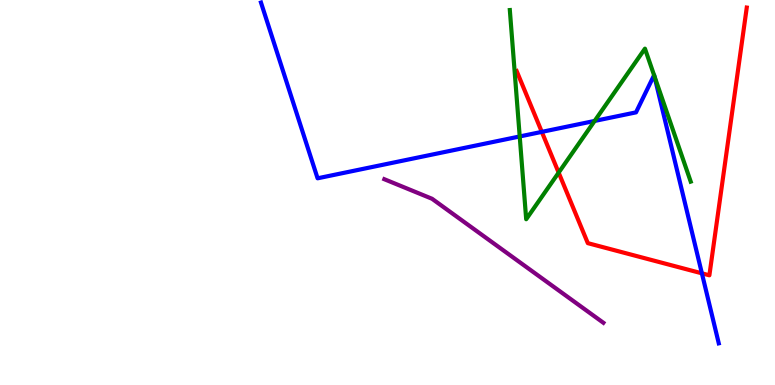[{'lines': ['blue', 'red'], 'intersections': [{'x': 6.99, 'y': 6.57}, {'x': 9.06, 'y': 2.9}]}, {'lines': ['green', 'red'], 'intersections': [{'x': 7.21, 'y': 5.52}]}, {'lines': ['purple', 'red'], 'intersections': []}, {'lines': ['blue', 'green'], 'intersections': [{'x': 6.71, 'y': 6.46}, {'x': 7.67, 'y': 6.86}, {'x': 8.44, 'y': 8.05}, {'x': 8.44, 'y': 8.03}]}, {'lines': ['blue', 'purple'], 'intersections': []}, {'lines': ['green', 'purple'], 'intersections': []}]